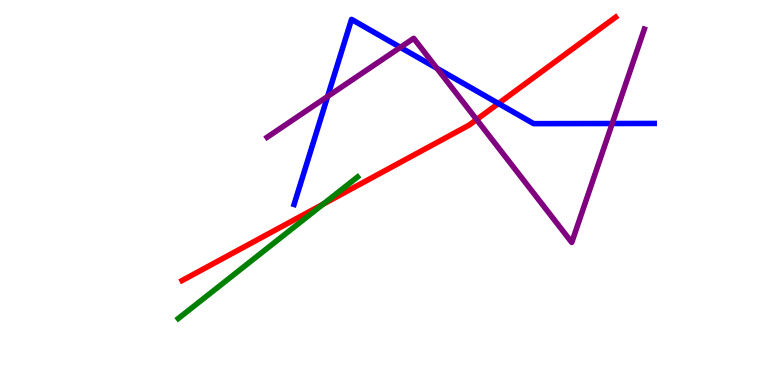[{'lines': ['blue', 'red'], 'intersections': [{'x': 6.43, 'y': 7.31}]}, {'lines': ['green', 'red'], 'intersections': [{'x': 4.17, 'y': 4.7}]}, {'lines': ['purple', 'red'], 'intersections': [{'x': 6.15, 'y': 6.89}]}, {'lines': ['blue', 'green'], 'intersections': []}, {'lines': ['blue', 'purple'], 'intersections': [{'x': 4.23, 'y': 7.49}, {'x': 5.17, 'y': 8.77}, {'x': 5.64, 'y': 8.23}, {'x': 7.9, 'y': 6.79}]}, {'lines': ['green', 'purple'], 'intersections': []}]